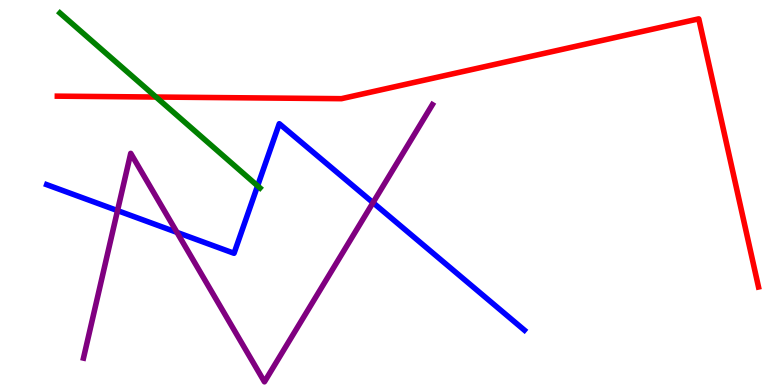[{'lines': ['blue', 'red'], 'intersections': []}, {'lines': ['green', 'red'], 'intersections': [{'x': 2.01, 'y': 7.48}]}, {'lines': ['purple', 'red'], 'intersections': []}, {'lines': ['blue', 'green'], 'intersections': [{'x': 3.32, 'y': 5.17}]}, {'lines': ['blue', 'purple'], 'intersections': [{'x': 1.52, 'y': 4.53}, {'x': 2.28, 'y': 3.96}, {'x': 4.81, 'y': 4.74}]}, {'lines': ['green', 'purple'], 'intersections': []}]